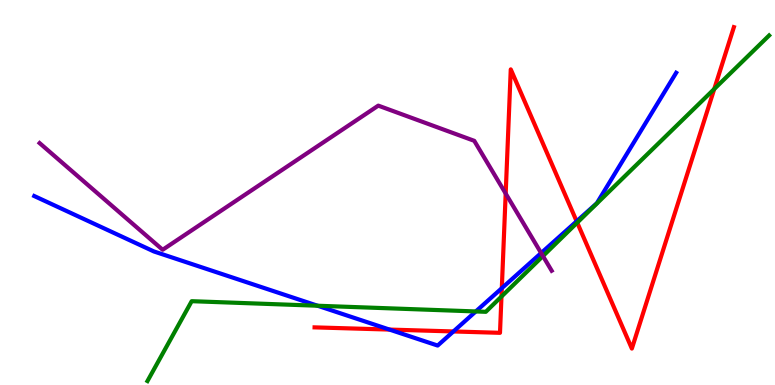[{'lines': ['blue', 'red'], 'intersections': [{'x': 5.03, 'y': 1.44}, {'x': 5.85, 'y': 1.39}, {'x': 6.48, 'y': 2.51}, {'x': 7.44, 'y': 4.25}]}, {'lines': ['green', 'red'], 'intersections': [{'x': 6.47, 'y': 2.3}, {'x': 7.45, 'y': 4.22}, {'x': 9.22, 'y': 7.69}]}, {'lines': ['purple', 'red'], 'intersections': [{'x': 6.52, 'y': 4.97}]}, {'lines': ['blue', 'green'], 'intersections': [{'x': 4.1, 'y': 2.06}, {'x': 6.14, 'y': 1.91}]}, {'lines': ['blue', 'purple'], 'intersections': [{'x': 6.98, 'y': 3.43}]}, {'lines': ['green', 'purple'], 'intersections': [{'x': 7.01, 'y': 3.35}]}]